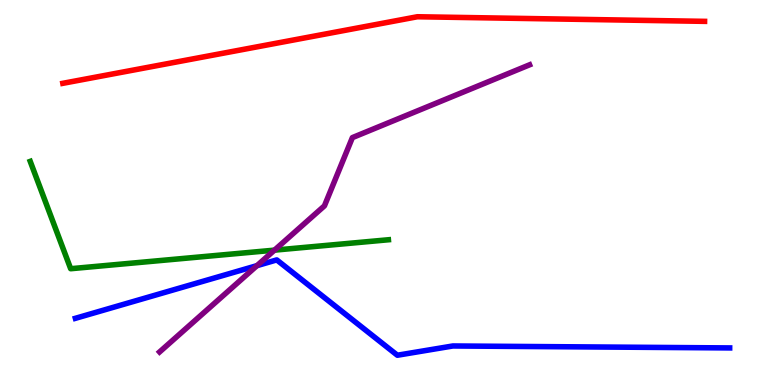[{'lines': ['blue', 'red'], 'intersections': []}, {'lines': ['green', 'red'], 'intersections': []}, {'lines': ['purple', 'red'], 'intersections': []}, {'lines': ['blue', 'green'], 'intersections': []}, {'lines': ['blue', 'purple'], 'intersections': [{'x': 3.32, 'y': 3.1}]}, {'lines': ['green', 'purple'], 'intersections': [{'x': 3.54, 'y': 3.5}]}]